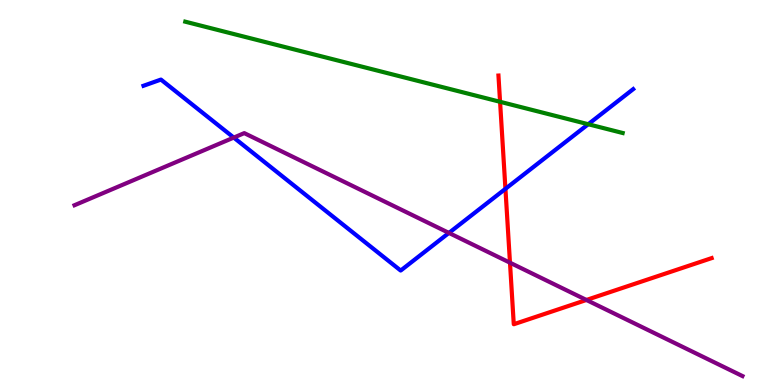[{'lines': ['blue', 'red'], 'intersections': [{'x': 6.52, 'y': 5.1}]}, {'lines': ['green', 'red'], 'intersections': [{'x': 6.45, 'y': 7.36}]}, {'lines': ['purple', 'red'], 'intersections': [{'x': 6.58, 'y': 3.18}, {'x': 7.57, 'y': 2.21}]}, {'lines': ['blue', 'green'], 'intersections': [{'x': 7.59, 'y': 6.77}]}, {'lines': ['blue', 'purple'], 'intersections': [{'x': 3.02, 'y': 6.43}, {'x': 5.79, 'y': 3.95}]}, {'lines': ['green', 'purple'], 'intersections': []}]